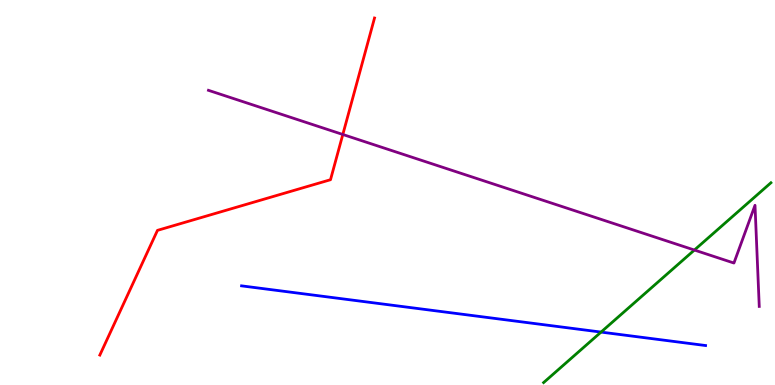[{'lines': ['blue', 'red'], 'intersections': []}, {'lines': ['green', 'red'], 'intersections': []}, {'lines': ['purple', 'red'], 'intersections': [{'x': 4.42, 'y': 6.51}]}, {'lines': ['blue', 'green'], 'intersections': [{'x': 7.76, 'y': 1.37}]}, {'lines': ['blue', 'purple'], 'intersections': []}, {'lines': ['green', 'purple'], 'intersections': [{'x': 8.96, 'y': 3.51}]}]